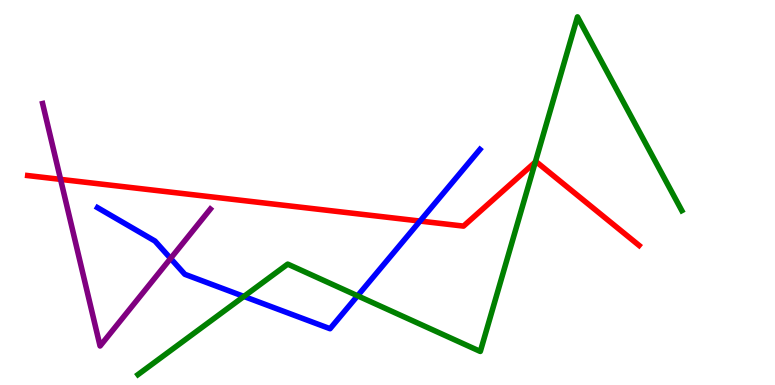[{'lines': ['blue', 'red'], 'intersections': [{'x': 5.42, 'y': 4.26}]}, {'lines': ['green', 'red'], 'intersections': [{'x': 6.91, 'y': 5.79}]}, {'lines': ['purple', 'red'], 'intersections': [{'x': 0.782, 'y': 5.34}]}, {'lines': ['blue', 'green'], 'intersections': [{'x': 3.15, 'y': 2.3}, {'x': 4.61, 'y': 2.32}]}, {'lines': ['blue', 'purple'], 'intersections': [{'x': 2.2, 'y': 3.29}]}, {'lines': ['green', 'purple'], 'intersections': []}]